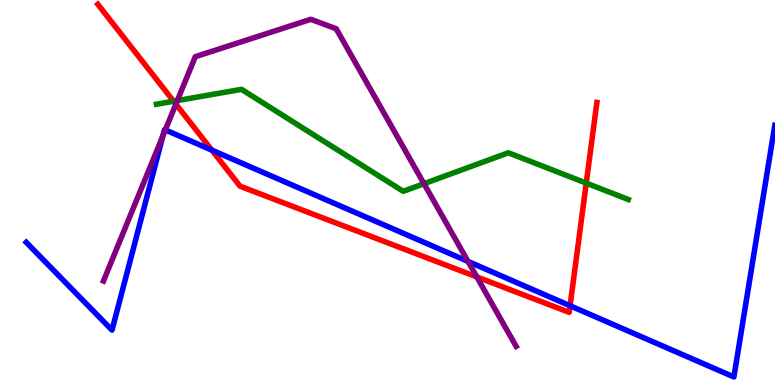[{'lines': ['blue', 'red'], 'intersections': [{'x': 2.73, 'y': 6.1}, {'x': 7.36, 'y': 2.06}]}, {'lines': ['green', 'red'], 'intersections': [{'x': 2.24, 'y': 7.37}, {'x': 7.56, 'y': 5.24}]}, {'lines': ['purple', 'red'], 'intersections': [{'x': 2.27, 'y': 7.3}, {'x': 6.15, 'y': 2.81}]}, {'lines': ['blue', 'green'], 'intersections': []}, {'lines': ['blue', 'purple'], 'intersections': [{'x': 2.1, 'y': 6.47}, {'x': 2.13, 'y': 6.63}, {'x': 6.04, 'y': 3.21}]}, {'lines': ['green', 'purple'], 'intersections': [{'x': 2.29, 'y': 7.39}, {'x': 5.47, 'y': 5.23}]}]